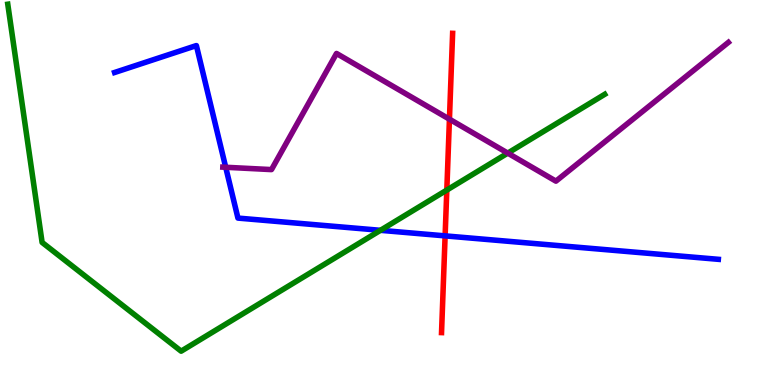[{'lines': ['blue', 'red'], 'intersections': [{'x': 5.74, 'y': 3.87}]}, {'lines': ['green', 'red'], 'intersections': [{'x': 5.77, 'y': 5.06}]}, {'lines': ['purple', 'red'], 'intersections': [{'x': 5.8, 'y': 6.9}]}, {'lines': ['blue', 'green'], 'intersections': [{'x': 4.91, 'y': 4.02}]}, {'lines': ['blue', 'purple'], 'intersections': [{'x': 2.91, 'y': 5.66}]}, {'lines': ['green', 'purple'], 'intersections': [{'x': 6.55, 'y': 6.02}]}]